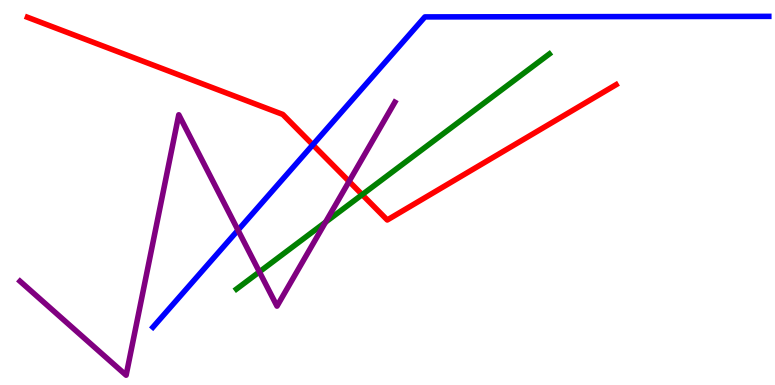[{'lines': ['blue', 'red'], 'intersections': [{'x': 4.04, 'y': 6.24}]}, {'lines': ['green', 'red'], 'intersections': [{'x': 4.67, 'y': 4.94}]}, {'lines': ['purple', 'red'], 'intersections': [{'x': 4.5, 'y': 5.29}]}, {'lines': ['blue', 'green'], 'intersections': []}, {'lines': ['blue', 'purple'], 'intersections': [{'x': 3.07, 'y': 4.02}]}, {'lines': ['green', 'purple'], 'intersections': [{'x': 3.35, 'y': 2.94}, {'x': 4.2, 'y': 4.23}]}]